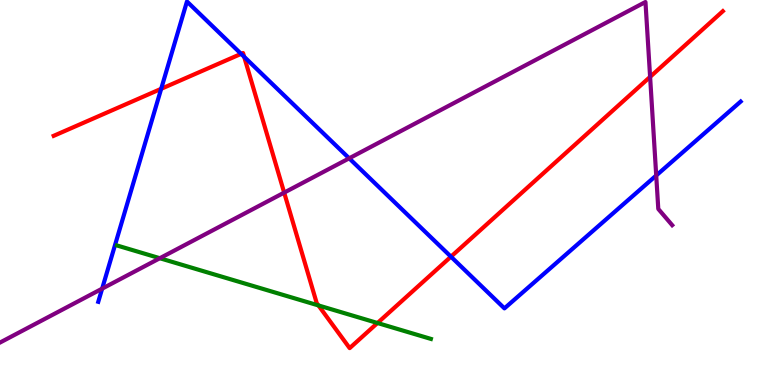[{'lines': ['blue', 'red'], 'intersections': [{'x': 2.08, 'y': 7.69}, {'x': 3.11, 'y': 8.6}, {'x': 3.15, 'y': 8.52}, {'x': 5.82, 'y': 3.33}]}, {'lines': ['green', 'red'], 'intersections': [{'x': 4.11, 'y': 2.07}, {'x': 4.87, 'y': 1.61}]}, {'lines': ['purple', 'red'], 'intersections': [{'x': 3.67, 'y': 5.0}, {'x': 8.39, 'y': 8.0}]}, {'lines': ['blue', 'green'], 'intersections': []}, {'lines': ['blue', 'purple'], 'intersections': [{'x': 1.32, 'y': 2.5}, {'x': 4.51, 'y': 5.89}, {'x': 8.47, 'y': 5.44}]}, {'lines': ['green', 'purple'], 'intersections': [{'x': 2.06, 'y': 3.29}]}]